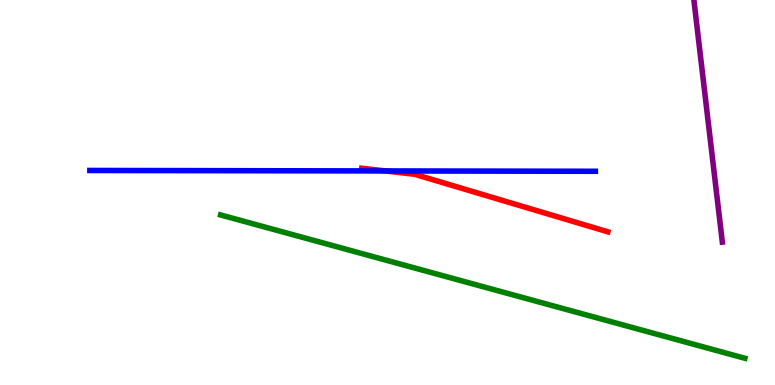[{'lines': ['blue', 'red'], 'intersections': [{'x': 4.97, 'y': 5.56}]}, {'lines': ['green', 'red'], 'intersections': []}, {'lines': ['purple', 'red'], 'intersections': []}, {'lines': ['blue', 'green'], 'intersections': []}, {'lines': ['blue', 'purple'], 'intersections': []}, {'lines': ['green', 'purple'], 'intersections': []}]